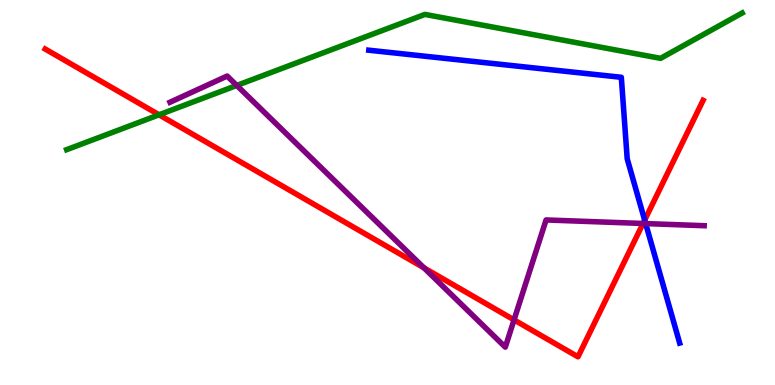[{'lines': ['blue', 'red'], 'intersections': [{'x': 8.32, 'y': 4.28}]}, {'lines': ['green', 'red'], 'intersections': [{'x': 2.05, 'y': 7.02}]}, {'lines': ['purple', 'red'], 'intersections': [{'x': 5.47, 'y': 3.04}, {'x': 6.63, 'y': 1.69}, {'x': 8.3, 'y': 4.2}]}, {'lines': ['blue', 'green'], 'intersections': []}, {'lines': ['blue', 'purple'], 'intersections': [{'x': 8.33, 'y': 4.19}]}, {'lines': ['green', 'purple'], 'intersections': [{'x': 3.06, 'y': 7.78}]}]